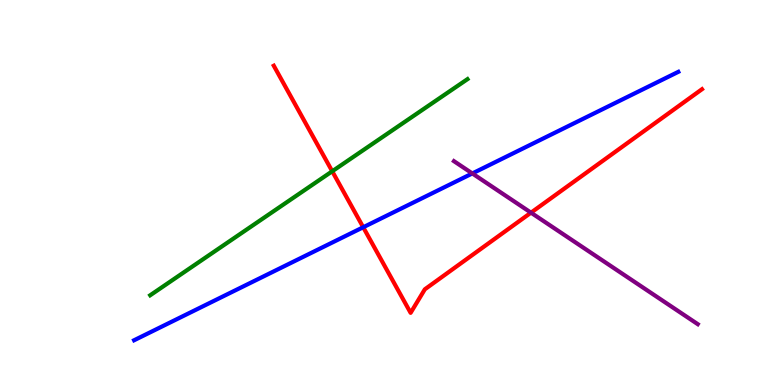[{'lines': ['blue', 'red'], 'intersections': [{'x': 4.69, 'y': 4.1}]}, {'lines': ['green', 'red'], 'intersections': [{'x': 4.29, 'y': 5.55}]}, {'lines': ['purple', 'red'], 'intersections': [{'x': 6.85, 'y': 4.48}]}, {'lines': ['blue', 'green'], 'intersections': []}, {'lines': ['blue', 'purple'], 'intersections': [{'x': 6.09, 'y': 5.49}]}, {'lines': ['green', 'purple'], 'intersections': []}]